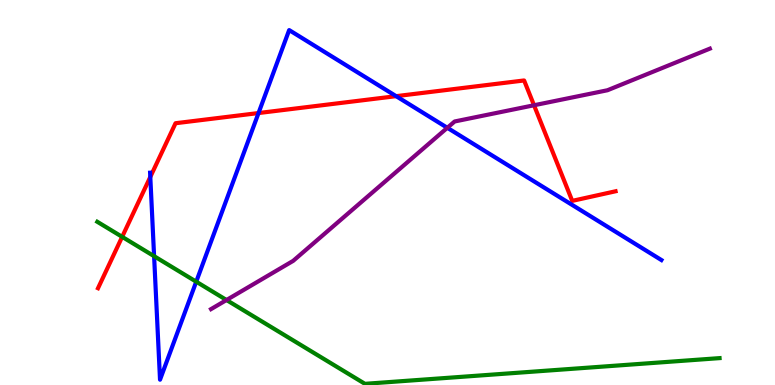[{'lines': ['blue', 'red'], 'intersections': [{'x': 1.94, 'y': 5.4}, {'x': 3.34, 'y': 7.06}, {'x': 5.11, 'y': 7.5}]}, {'lines': ['green', 'red'], 'intersections': [{'x': 1.58, 'y': 3.85}]}, {'lines': ['purple', 'red'], 'intersections': [{'x': 6.89, 'y': 7.27}]}, {'lines': ['blue', 'green'], 'intersections': [{'x': 1.99, 'y': 3.35}, {'x': 2.53, 'y': 2.68}]}, {'lines': ['blue', 'purple'], 'intersections': [{'x': 5.77, 'y': 6.68}]}, {'lines': ['green', 'purple'], 'intersections': [{'x': 2.92, 'y': 2.21}]}]